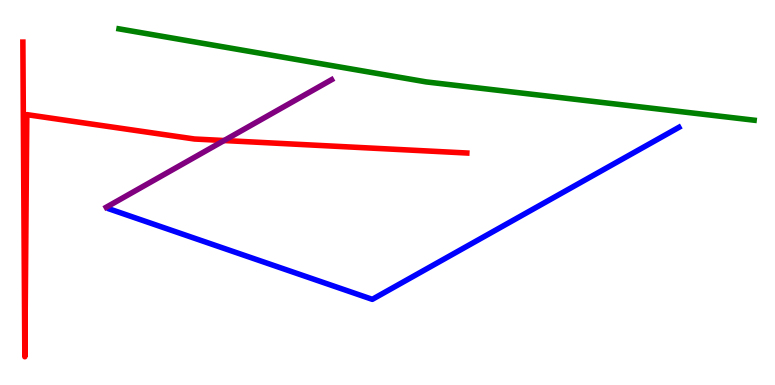[{'lines': ['blue', 'red'], 'intersections': []}, {'lines': ['green', 'red'], 'intersections': []}, {'lines': ['purple', 'red'], 'intersections': [{'x': 2.89, 'y': 6.35}]}, {'lines': ['blue', 'green'], 'intersections': []}, {'lines': ['blue', 'purple'], 'intersections': []}, {'lines': ['green', 'purple'], 'intersections': []}]